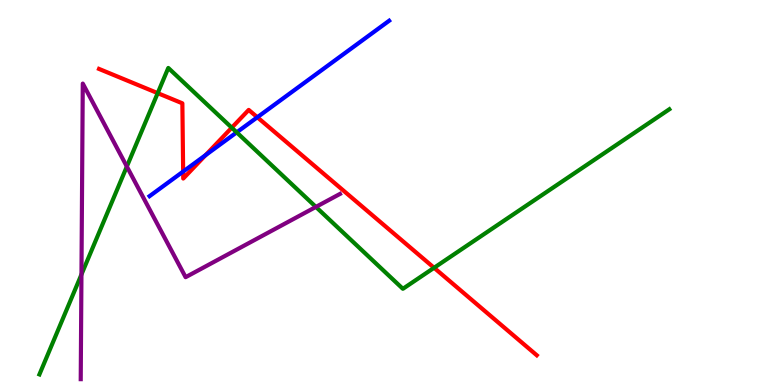[{'lines': ['blue', 'red'], 'intersections': [{'x': 2.36, 'y': 5.54}, {'x': 2.65, 'y': 5.97}, {'x': 3.32, 'y': 6.95}]}, {'lines': ['green', 'red'], 'intersections': [{'x': 2.03, 'y': 7.58}, {'x': 2.99, 'y': 6.68}, {'x': 5.6, 'y': 3.04}]}, {'lines': ['purple', 'red'], 'intersections': []}, {'lines': ['blue', 'green'], 'intersections': [{'x': 3.05, 'y': 6.56}]}, {'lines': ['blue', 'purple'], 'intersections': []}, {'lines': ['green', 'purple'], 'intersections': [{'x': 1.05, 'y': 2.87}, {'x': 1.64, 'y': 5.67}, {'x': 4.08, 'y': 4.63}]}]